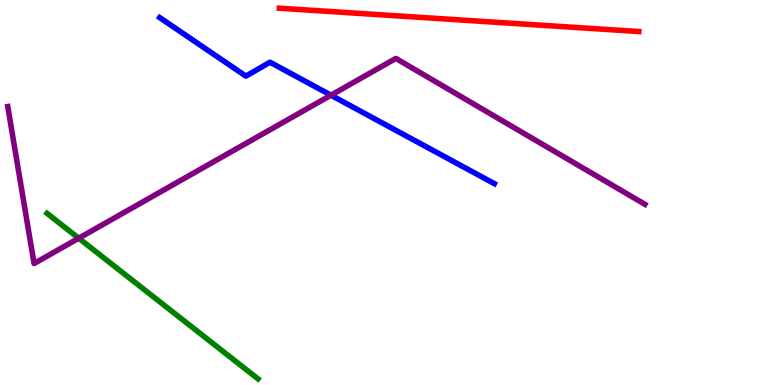[{'lines': ['blue', 'red'], 'intersections': []}, {'lines': ['green', 'red'], 'intersections': []}, {'lines': ['purple', 'red'], 'intersections': []}, {'lines': ['blue', 'green'], 'intersections': []}, {'lines': ['blue', 'purple'], 'intersections': [{'x': 4.27, 'y': 7.53}]}, {'lines': ['green', 'purple'], 'intersections': [{'x': 1.02, 'y': 3.81}]}]